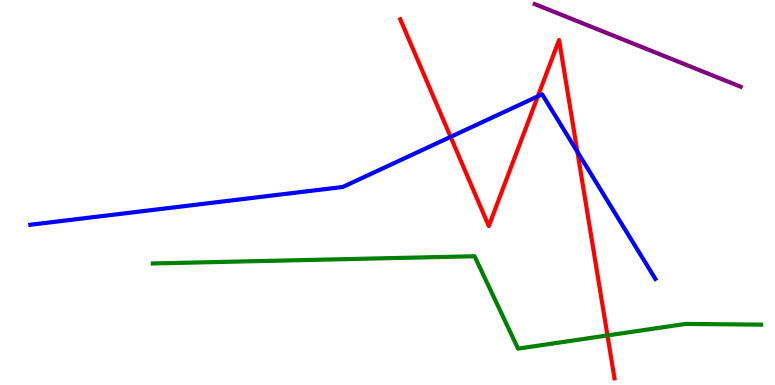[{'lines': ['blue', 'red'], 'intersections': [{'x': 5.81, 'y': 6.45}, {'x': 6.94, 'y': 7.5}, {'x': 7.45, 'y': 6.06}]}, {'lines': ['green', 'red'], 'intersections': [{'x': 7.84, 'y': 1.29}]}, {'lines': ['purple', 'red'], 'intersections': []}, {'lines': ['blue', 'green'], 'intersections': []}, {'lines': ['blue', 'purple'], 'intersections': []}, {'lines': ['green', 'purple'], 'intersections': []}]